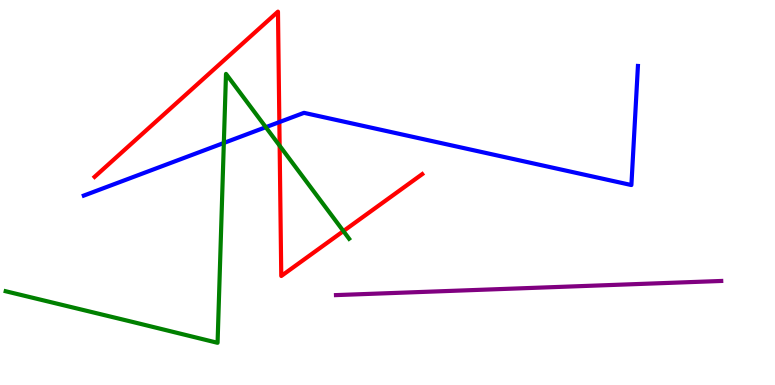[{'lines': ['blue', 'red'], 'intersections': [{'x': 3.6, 'y': 6.83}]}, {'lines': ['green', 'red'], 'intersections': [{'x': 3.61, 'y': 6.22}, {'x': 4.43, 'y': 4.0}]}, {'lines': ['purple', 'red'], 'intersections': []}, {'lines': ['blue', 'green'], 'intersections': [{'x': 2.89, 'y': 6.29}, {'x': 3.43, 'y': 6.7}]}, {'lines': ['blue', 'purple'], 'intersections': []}, {'lines': ['green', 'purple'], 'intersections': []}]